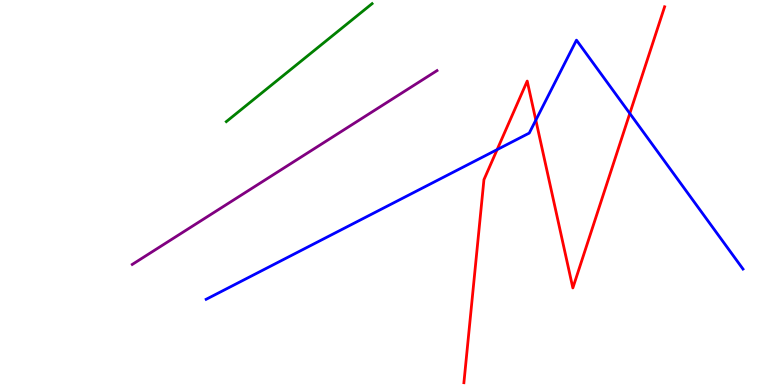[{'lines': ['blue', 'red'], 'intersections': [{'x': 6.41, 'y': 6.11}, {'x': 6.91, 'y': 6.88}, {'x': 8.13, 'y': 7.05}]}, {'lines': ['green', 'red'], 'intersections': []}, {'lines': ['purple', 'red'], 'intersections': []}, {'lines': ['blue', 'green'], 'intersections': []}, {'lines': ['blue', 'purple'], 'intersections': []}, {'lines': ['green', 'purple'], 'intersections': []}]